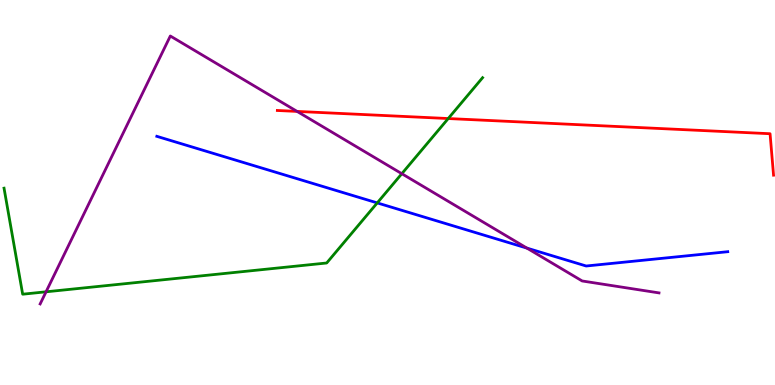[{'lines': ['blue', 'red'], 'intersections': []}, {'lines': ['green', 'red'], 'intersections': [{'x': 5.78, 'y': 6.92}]}, {'lines': ['purple', 'red'], 'intersections': [{'x': 3.83, 'y': 7.11}]}, {'lines': ['blue', 'green'], 'intersections': [{'x': 4.87, 'y': 4.73}]}, {'lines': ['blue', 'purple'], 'intersections': [{'x': 6.8, 'y': 3.56}]}, {'lines': ['green', 'purple'], 'intersections': [{'x': 0.594, 'y': 2.42}, {'x': 5.18, 'y': 5.49}]}]